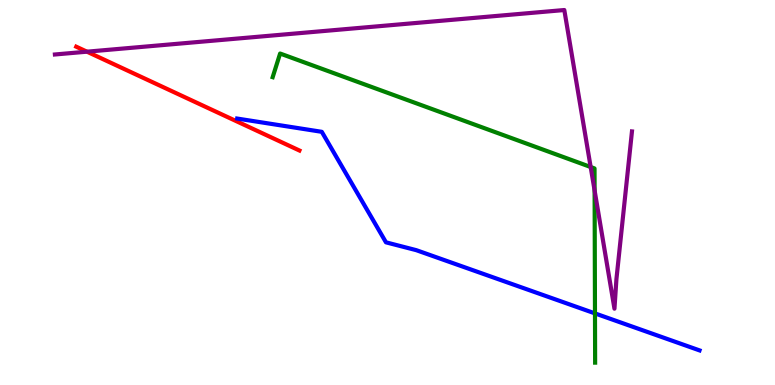[{'lines': ['blue', 'red'], 'intersections': []}, {'lines': ['green', 'red'], 'intersections': []}, {'lines': ['purple', 'red'], 'intersections': [{'x': 1.12, 'y': 8.66}]}, {'lines': ['blue', 'green'], 'intersections': [{'x': 7.68, 'y': 1.86}]}, {'lines': ['blue', 'purple'], 'intersections': []}, {'lines': ['green', 'purple'], 'intersections': [{'x': 7.62, 'y': 5.66}, {'x': 7.67, 'y': 5.05}]}]